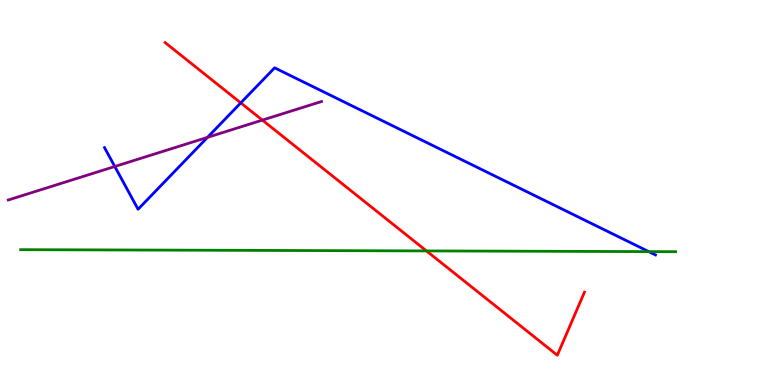[{'lines': ['blue', 'red'], 'intersections': [{'x': 3.11, 'y': 7.33}]}, {'lines': ['green', 'red'], 'intersections': [{'x': 5.5, 'y': 3.48}]}, {'lines': ['purple', 'red'], 'intersections': [{'x': 3.39, 'y': 6.88}]}, {'lines': ['blue', 'green'], 'intersections': [{'x': 8.37, 'y': 3.46}]}, {'lines': ['blue', 'purple'], 'intersections': [{'x': 1.48, 'y': 5.68}, {'x': 2.68, 'y': 6.43}]}, {'lines': ['green', 'purple'], 'intersections': []}]